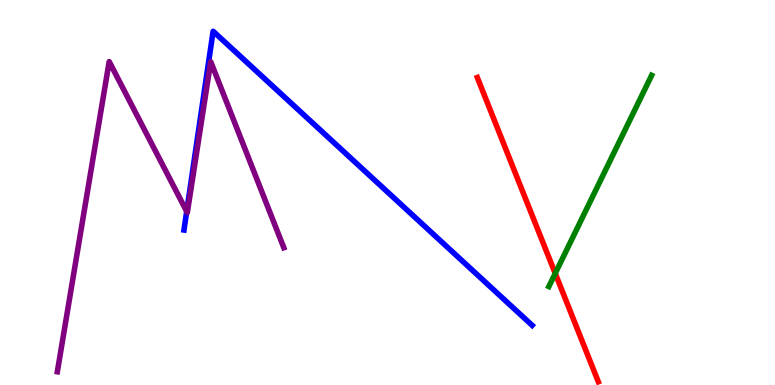[{'lines': ['blue', 'red'], 'intersections': []}, {'lines': ['green', 'red'], 'intersections': [{'x': 7.16, 'y': 2.9}]}, {'lines': ['purple', 'red'], 'intersections': []}, {'lines': ['blue', 'green'], 'intersections': []}, {'lines': ['blue', 'purple'], 'intersections': [{'x': 2.41, 'y': 4.51}]}, {'lines': ['green', 'purple'], 'intersections': []}]